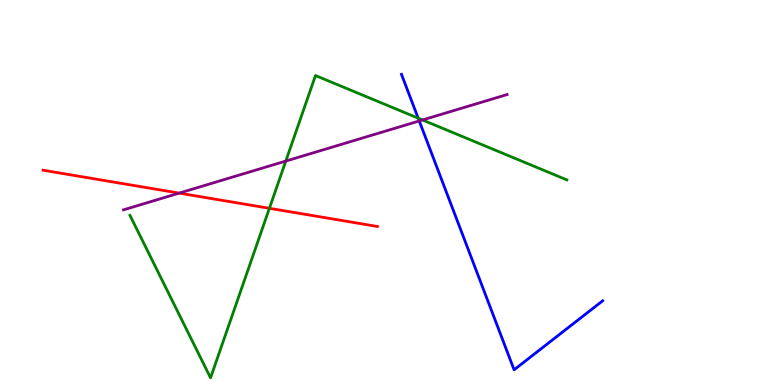[{'lines': ['blue', 'red'], 'intersections': []}, {'lines': ['green', 'red'], 'intersections': [{'x': 3.48, 'y': 4.59}]}, {'lines': ['purple', 'red'], 'intersections': [{'x': 2.31, 'y': 4.98}]}, {'lines': ['blue', 'green'], 'intersections': [{'x': 5.4, 'y': 6.93}]}, {'lines': ['blue', 'purple'], 'intersections': [{'x': 5.41, 'y': 6.86}]}, {'lines': ['green', 'purple'], 'intersections': [{'x': 3.69, 'y': 5.82}, {'x': 5.45, 'y': 6.88}]}]